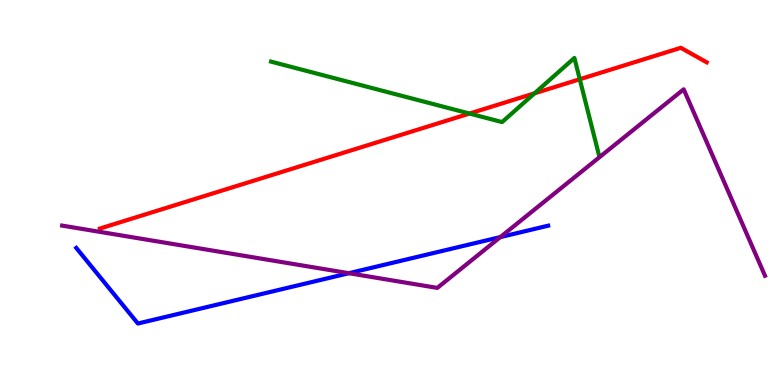[{'lines': ['blue', 'red'], 'intersections': []}, {'lines': ['green', 'red'], 'intersections': [{'x': 6.06, 'y': 7.05}, {'x': 6.9, 'y': 7.58}, {'x': 7.48, 'y': 7.94}]}, {'lines': ['purple', 'red'], 'intersections': []}, {'lines': ['blue', 'green'], 'intersections': []}, {'lines': ['blue', 'purple'], 'intersections': [{'x': 4.5, 'y': 2.9}, {'x': 6.46, 'y': 3.84}]}, {'lines': ['green', 'purple'], 'intersections': []}]